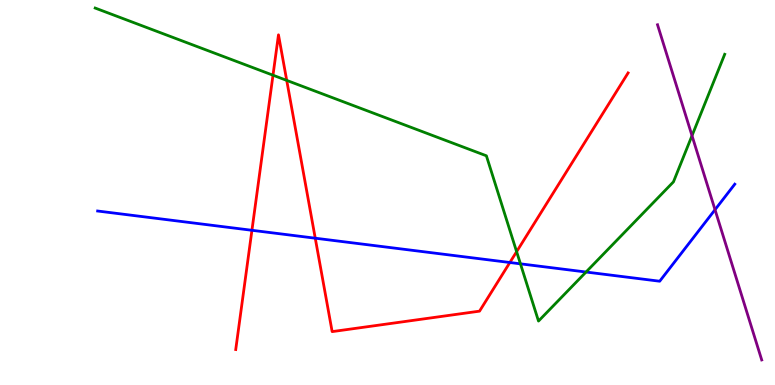[{'lines': ['blue', 'red'], 'intersections': [{'x': 3.25, 'y': 4.02}, {'x': 4.07, 'y': 3.81}, {'x': 6.58, 'y': 3.18}]}, {'lines': ['green', 'red'], 'intersections': [{'x': 3.52, 'y': 8.05}, {'x': 3.7, 'y': 7.91}, {'x': 6.67, 'y': 3.46}]}, {'lines': ['purple', 'red'], 'intersections': []}, {'lines': ['blue', 'green'], 'intersections': [{'x': 6.72, 'y': 3.15}, {'x': 7.56, 'y': 2.93}]}, {'lines': ['blue', 'purple'], 'intersections': [{'x': 9.23, 'y': 4.55}]}, {'lines': ['green', 'purple'], 'intersections': [{'x': 8.93, 'y': 6.48}]}]